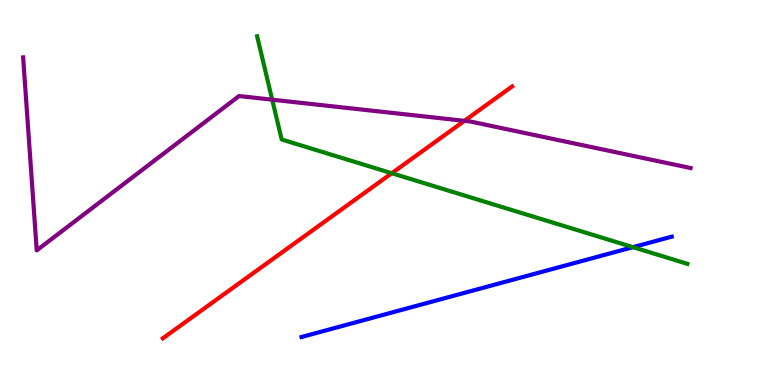[{'lines': ['blue', 'red'], 'intersections': []}, {'lines': ['green', 'red'], 'intersections': [{'x': 5.06, 'y': 5.5}]}, {'lines': ['purple', 'red'], 'intersections': [{'x': 5.99, 'y': 6.86}]}, {'lines': ['blue', 'green'], 'intersections': [{'x': 8.17, 'y': 3.58}]}, {'lines': ['blue', 'purple'], 'intersections': []}, {'lines': ['green', 'purple'], 'intersections': [{'x': 3.51, 'y': 7.41}]}]